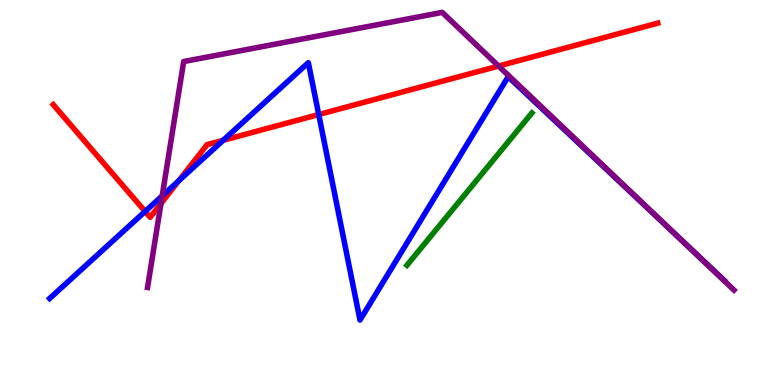[{'lines': ['blue', 'red'], 'intersections': [{'x': 1.87, 'y': 4.51}, {'x': 2.31, 'y': 5.31}, {'x': 2.88, 'y': 6.36}, {'x': 4.11, 'y': 7.03}]}, {'lines': ['green', 'red'], 'intersections': []}, {'lines': ['purple', 'red'], 'intersections': [{'x': 2.08, 'y': 4.71}, {'x': 6.43, 'y': 8.28}]}, {'lines': ['blue', 'green'], 'intersections': []}, {'lines': ['blue', 'purple'], 'intersections': [{'x': 2.09, 'y': 4.91}, {'x': 8.78, 'y': 3.78}]}, {'lines': ['green', 'purple'], 'intersections': []}]